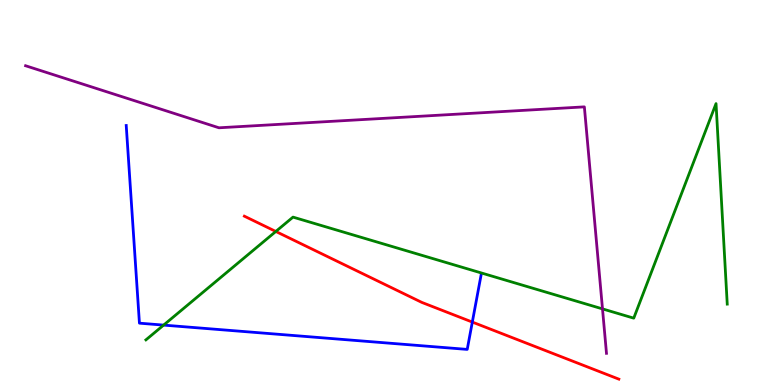[{'lines': ['blue', 'red'], 'intersections': [{'x': 6.09, 'y': 1.63}]}, {'lines': ['green', 'red'], 'intersections': [{'x': 3.56, 'y': 3.99}]}, {'lines': ['purple', 'red'], 'intersections': []}, {'lines': ['blue', 'green'], 'intersections': [{'x': 2.11, 'y': 1.56}]}, {'lines': ['blue', 'purple'], 'intersections': []}, {'lines': ['green', 'purple'], 'intersections': [{'x': 7.77, 'y': 1.98}]}]